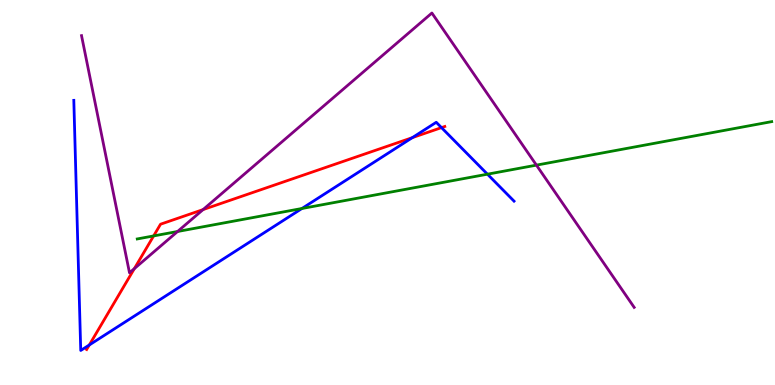[{'lines': ['blue', 'red'], 'intersections': [{'x': 1.15, 'y': 1.04}, {'x': 5.32, 'y': 6.42}, {'x': 5.7, 'y': 6.69}]}, {'lines': ['green', 'red'], 'intersections': [{'x': 1.98, 'y': 3.87}]}, {'lines': ['purple', 'red'], 'intersections': [{'x': 1.73, 'y': 3.02}, {'x': 2.62, 'y': 4.56}]}, {'lines': ['blue', 'green'], 'intersections': [{'x': 3.9, 'y': 4.58}, {'x': 6.29, 'y': 5.48}]}, {'lines': ['blue', 'purple'], 'intersections': []}, {'lines': ['green', 'purple'], 'intersections': [{'x': 2.29, 'y': 3.99}, {'x': 6.92, 'y': 5.71}]}]